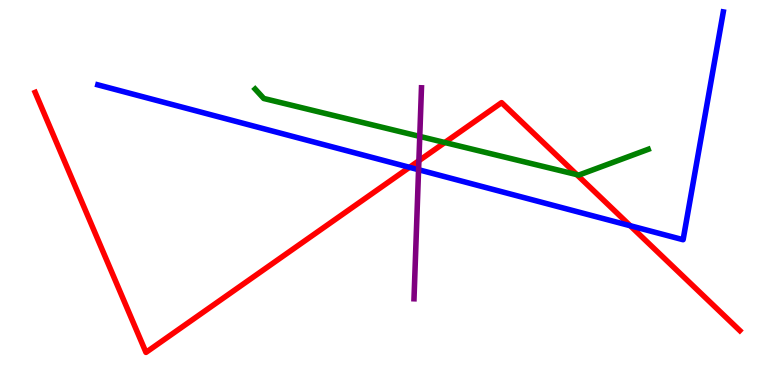[{'lines': ['blue', 'red'], 'intersections': [{'x': 5.28, 'y': 5.65}, {'x': 8.13, 'y': 4.14}]}, {'lines': ['green', 'red'], 'intersections': [{'x': 5.74, 'y': 6.3}, {'x': 7.44, 'y': 5.46}]}, {'lines': ['purple', 'red'], 'intersections': [{'x': 5.41, 'y': 5.83}]}, {'lines': ['blue', 'green'], 'intersections': []}, {'lines': ['blue', 'purple'], 'intersections': [{'x': 5.4, 'y': 5.59}]}, {'lines': ['green', 'purple'], 'intersections': [{'x': 5.42, 'y': 6.46}]}]